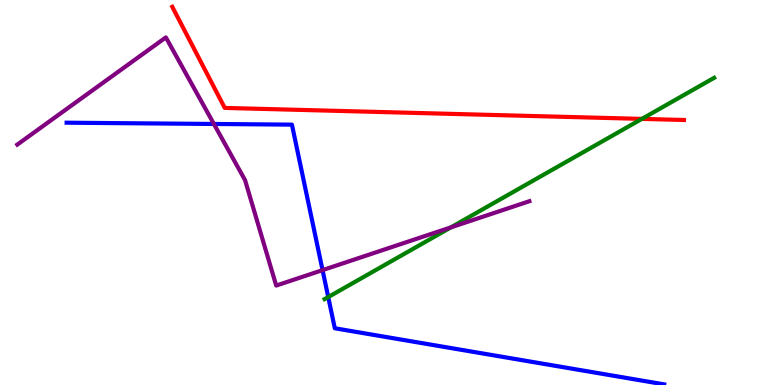[{'lines': ['blue', 'red'], 'intersections': []}, {'lines': ['green', 'red'], 'intersections': [{'x': 8.28, 'y': 6.91}]}, {'lines': ['purple', 'red'], 'intersections': []}, {'lines': ['blue', 'green'], 'intersections': [{'x': 4.24, 'y': 2.28}]}, {'lines': ['blue', 'purple'], 'intersections': [{'x': 2.76, 'y': 6.78}, {'x': 4.16, 'y': 2.98}]}, {'lines': ['green', 'purple'], 'intersections': [{'x': 5.82, 'y': 4.09}]}]